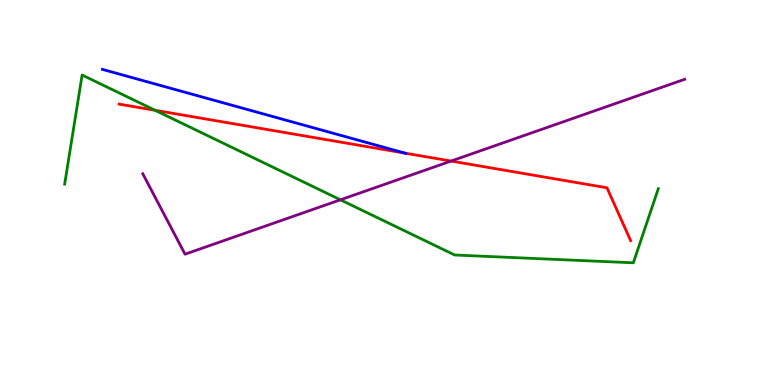[{'lines': ['blue', 'red'], 'intersections': [{'x': 5.23, 'y': 6.02}]}, {'lines': ['green', 'red'], 'intersections': [{'x': 2.0, 'y': 7.14}]}, {'lines': ['purple', 'red'], 'intersections': [{'x': 5.82, 'y': 5.82}]}, {'lines': ['blue', 'green'], 'intersections': []}, {'lines': ['blue', 'purple'], 'intersections': []}, {'lines': ['green', 'purple'], 'intersections': [{'x': 4.39, 'y': 4.81}]}]